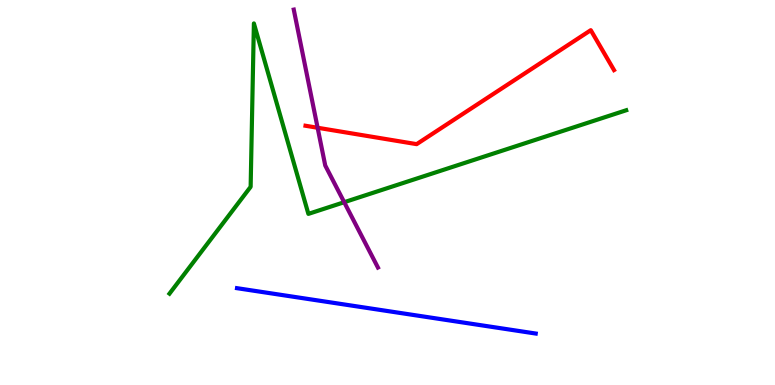[{'lines': ['blue', 'red'], 'intersections': []}, {'lines': ['green', 'red'], 'intersections': []}, {'lines': ['purple', 'red'], 'intersections': [{'x': 4.1, 'y': 6.68}]}, {'lines': ['blue', 'green'], 'intersections': []}, {'lines': ['blue', 'purple'], 'intersections': []}, {'lines': ['green', 'purple'], 'intersections': [{'x': 4.44, 'y': 4.75}]}]